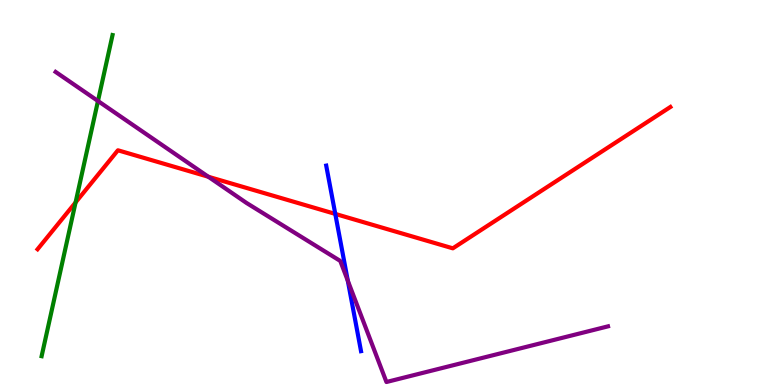[{'lines': ['blue', 'red'], 'intersections': [{'x': 4.33, 'y': 4.44}]}, {'lines': ['green', 'red'], 'intersections': [{'x': 0.975, 'y': 4.74}]}, {'lines': ['purple', 'red'], 'intersections': [{'x': 2.69, 'y': 5.41}]}, {'lines': ['blue', 'green'], 'intersections': []}, {'lines': ['blue', 'purple'], 'intersections': [{'x': 4.49, 'y': 2.71}]}, {'lines': ['green', 'purple'], 'intersections': [{'x': 1.26, 'y': 7.38}]}]